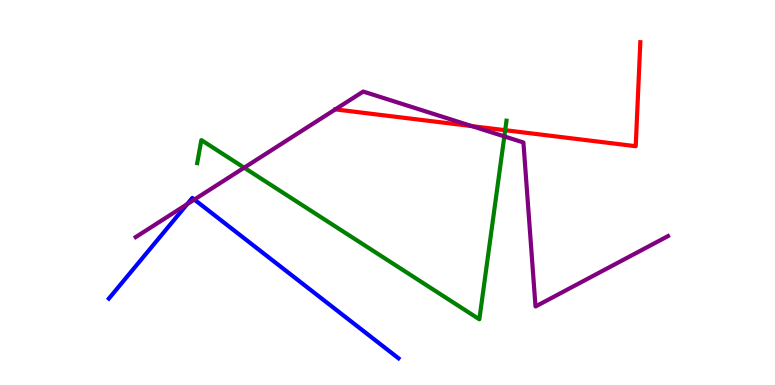[{'lines': ['blue', 'red'], 'intersections': []}, {'lines': ['green', 'red'], 'intersections': [{'x': 6.52, 'y': 6.62}]}, {'lines': ['purple', 'red'], 'intersections': [{'x': 4.33, 'y': 7.16}, {'x': 6.09, 'y': 6.72}]}, {'lines': ['blue', 'green'], 'intersections': []}, {'lines': ['blue', 'purple'], 'intersections': [{'x': 2.41, 'y': 4.7}, {'x': 2.51, 'y': 4.82}]}, {'lines': ['green', 'purple'], 'intersections': [{'x': 3.15, 'y': 5.64}, {'x': 6.51, 'y': 6.46}]}]